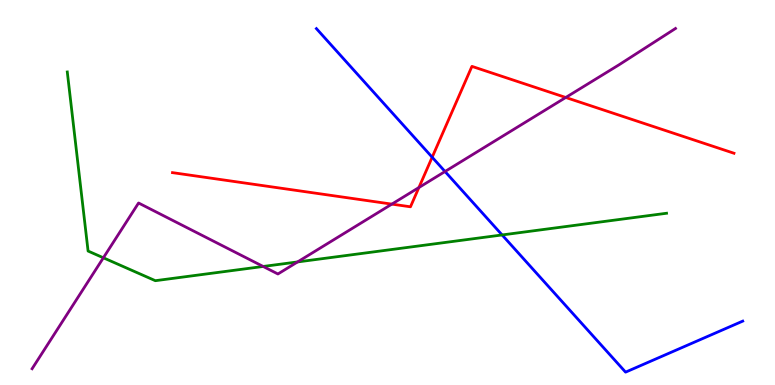[{'lines': ['blue', 'red'], 'intersections': [{'x': 5.58, 'y': 5.92}]}, {'lines': ['green', 'red'], 'intersections': []}, {'lines': ['purple', 'red'], 'intersections': [{'x': 5.06, 'y': 4.7}, {'x': 5.41, 'y': 5.13}, {'x': 7.3, 'y': 7.47}]}, {'lines': ['blue', 'green'], 'intersections': [{'x': 6.48, 'y': 3.9}]}, {'lines': ['blue', 'purple'], 'intersections': [{'x': 5.74, 'y': 5.55}]}, {'lines': ['green', 'purple'], 'intersections': [{'x': 1.33, 'y': 3.3}, {'x': 3.4, 'y': 3.08}, {'x': 3.84, 'y': 3.2}]}]